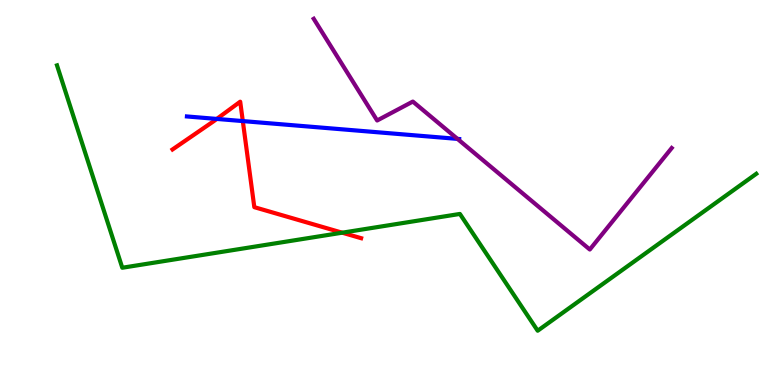[{'lines': ['blue', 'red'], 'intersections': [{'x': 2.8, 'y': 6.91}, {'x': 3.13, 'y': 6.85}]}, {'lines': ['green', 'red'], 'intersections': [{'x': 4.42, 'y': 3.96}]}, {'lines': ['purple', 'red'], 'intersections': []}, {'lines': ['blue', 'green'], 'intersections': []}, {'lines': ['blue', 'purple'], 'intersections': [{'x': 5.9, 'y': 6.39}]}, {'lines': ['green', 'purple'], 'intersections': []}]